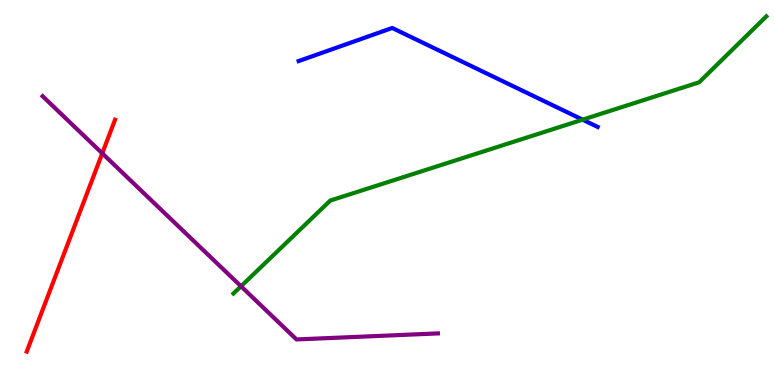[{'lines': ['blue', 'red'], 'intersections': []}, {'lines': ['green', 'red'], 'intersections': []}, {'lines': ['purple', 'red'], 'intersections': [{'x': 1.32, 'y': 6.02}]}, {'lines': ['blue', 'green'], 'intersections': [{'x': 7.52, 'y': 6.89}]}, {'lines': ['blue', 'purple'], 'intersections': []}, {'lines': ['green', 'purple'], 'intersections': [{'x': 3.11, 'y': 2.56}]}]